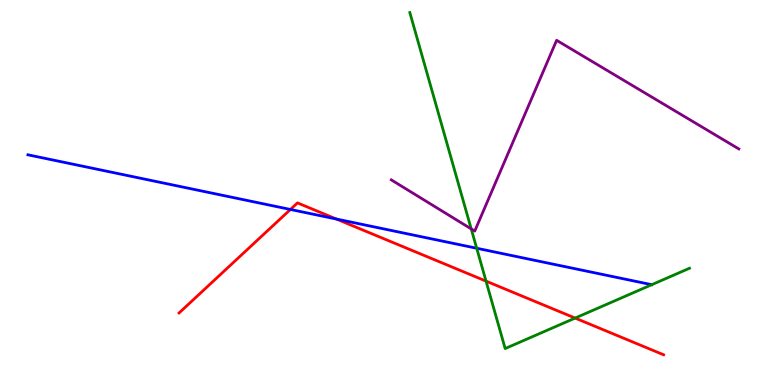[{'lines': ['blue', 'red'], 'intersections': [{'x': 3.75, 'y': 4.56}, {'x': 4.34, 'y': 4.31}]}, {'lines': ['green', 'red'], 'intersections': [{'x': 6.27, 'y': 2.7}, {'x': 7.42, 'y': 1.74}]}, {'lines': ['purple', 'red'], 'intersections': []}, {'lines': ['blue', 'green'], 'intersections': [{'x': 6.15, 'y': 3.55}]}, {'lines': ['blue', 'purple'], 'intersections': []}, {'lines': ['green', 'purple'], 'intersections': [{'x': 6.08, 'y': 4.05}]}]